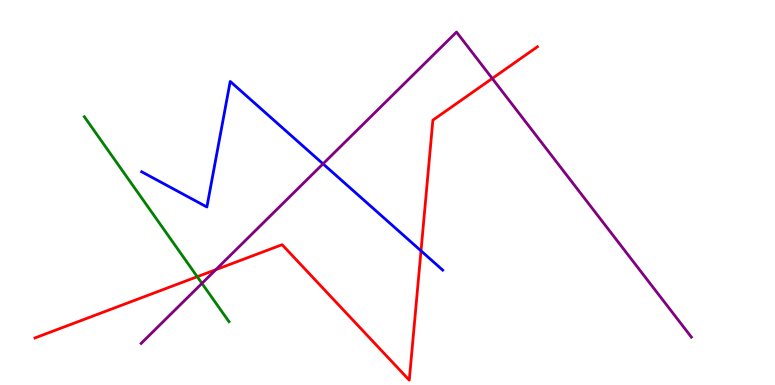[{'lines': ['blue', 'red'], 'intersections': [{'x': 5.43, 'y': 3.48}]}, {'lines': ['green', 'red'], 'intersections': [{'x': 2.55, 'y': 2.81}]}, {'lines': ['purple', 'red'], 'intersections': [{'x': 2.78, 'y': 2.99}, {'x': 6.35, 'y': 7.96}]}, {'lines': ['blue', 'green'], 'intersections': []}, {'lines': ['blue', 'purple'], 'intersections': [{'x': 4.17, 'y': 5.74}]}, {'lines': ['green', 'purple'], 'intersections': [{'x': 2.61, 'y': 2.64}]}]